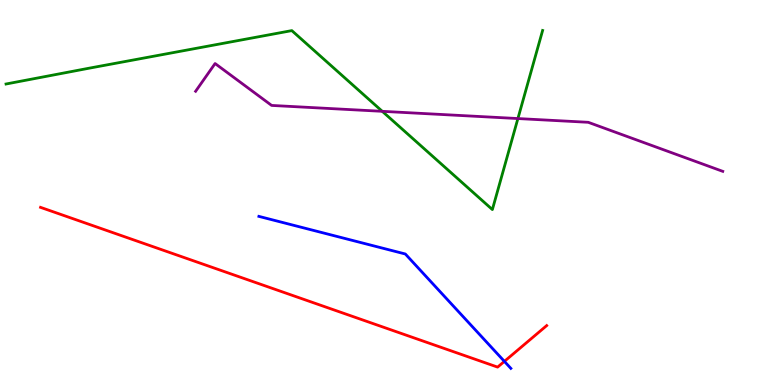[{'lines': ['blue', 'red'], 'intersections': [{'x': 6.51, 'y': 0.614}]}, {'lines': ['green', 'red'], 'intersections': []}, {'lines': ['purple', 'red'], 'intersections': []}, {'lines': ['blue', 'green'], 'intersections': []}, {'lines': ['blue', 'purple'], 'intersections': []}, {'lines': ['green', 'purple'], 'intersections': [{'x': 4.93, 'y': 7.11}, {'x': 6.68, 'y': 6.92}]}]